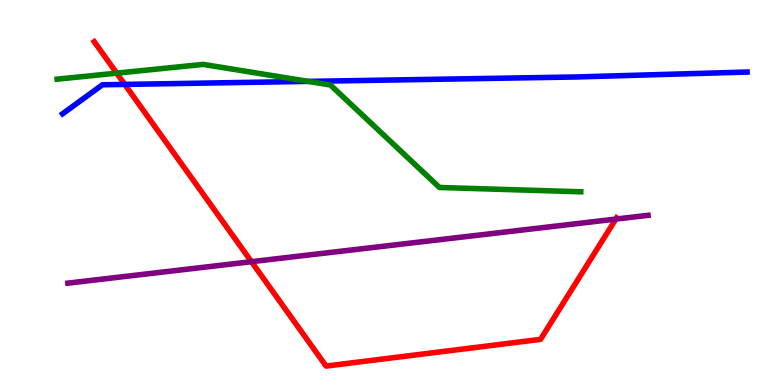[{'lines': ['blue', 'red'], 'intersections': [{'x': 1.61, 'y': 7.81}]}, {'lines': ['green', 'red'], 'intersections': [{'x': 1.51, 'y': 8.1}]}, {'lines': ['purple', 'red'], 'intersections': [{'x': 3.24, 'y': 3.2}, {'x': 7.95, 'y': 4.31}]}, {'lines': ['blue', 'green'], 'intersections': [{'x': 3.98, 'y': 7.89}]}, {'lines': ['blue', 'purple'], 'intersections': []}, {'lines': ['green', 'purple'], 'intersections': []}]